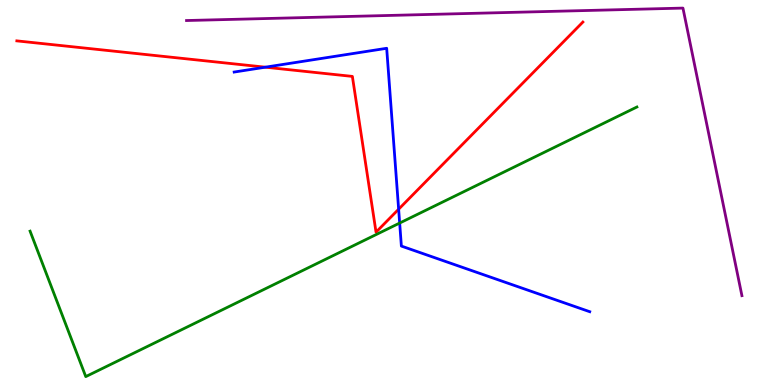[{'lines': ['blue', 'red'], 'intersections': [{'x': 3.42, 'y': 8.25}, {'x': 5.14, 'y': 4.57}]}, {'lines': ['green', 'red'], 'intersections': []}, {'lines': ['purple', 'red'], 'intersections': []}, {'lines': ['blue', 'green'], 'intersections': [{'x': 5.16, 'y': 4.21}]}, {'lines': ['blue', 'purple'], 'intersections': []}, {'lines': ['green', 'purple'], 'intersections': []}]